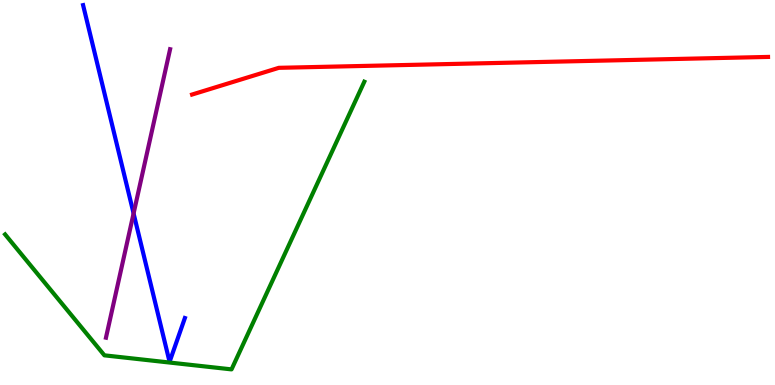[{'lines': ['blue', 'red'], 'intersections': []}, {'lines': ['green', 'red'], 'intersections': []}, {'lines': ['purple', 'red'], 'intersections': []}, {'lines': ['blue', 'green'], 'intersections': []}, {'lines': ['blue', 'purple'], 'intersections': [{'x': 1.72, 'y': 4.46}]}, {'lines': ['green', 'purple'], 'intersections': []}]